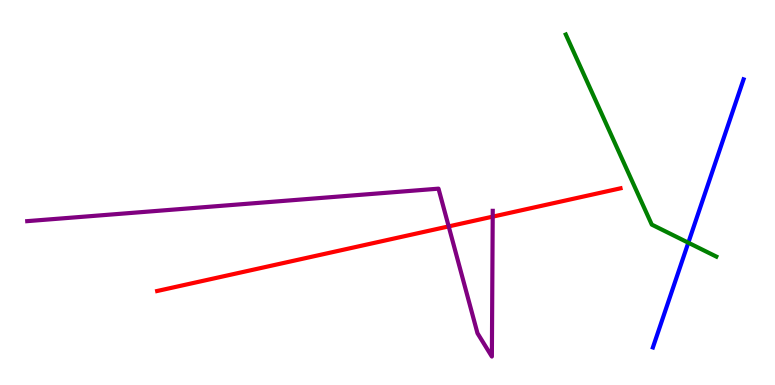[{'lines': ['blue', 'red'], 'intersections': []}, {'lines': ['green', 'red'], 'intersections': []}, {'lines': ['purple', 'red'], 'intersections': [{'x': 5.79, 'y': 4.12}, {'x': 6.36, 'y': 4.37}]}, {'lines': ['blue', 'green'], 'intersections': [{'x': 8.88, 'y': 3.7}]}, {'lines': ['blue', 'purple'], 'intersections': []}, {'lines': ['green', 'purple'], 'intersections': []}]